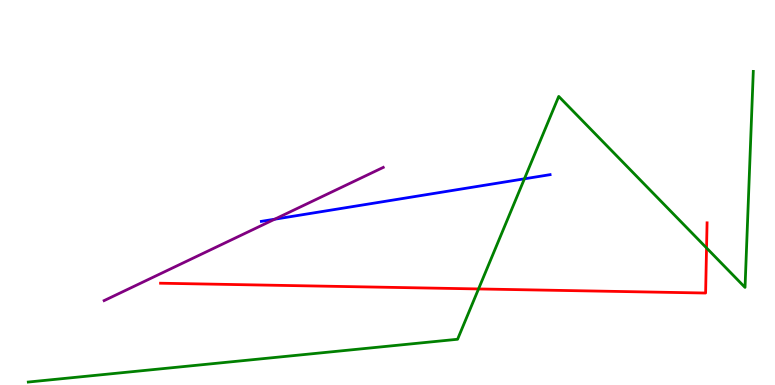[{'lines': ['blue', 'red'], 'intersections': []}, {'lines': ['green', 'red'], 'intersections': [{'x': 6.17, 'y': 2.49}, {'x': 9.12, 'y': 3.56}]}, {'lines': ['purple', 'red'], 'intersections': []}, {'lines': ['blue', 'green'], 'intersections': [{'x': 6.77, 'y': 5.36}]}, {'lines': ['blue', 'purple'], 'intersections': [{'x': 3.54, 'y': 4.31}]}, {'lines': ['green', 'purple'], 'intersections': []}]